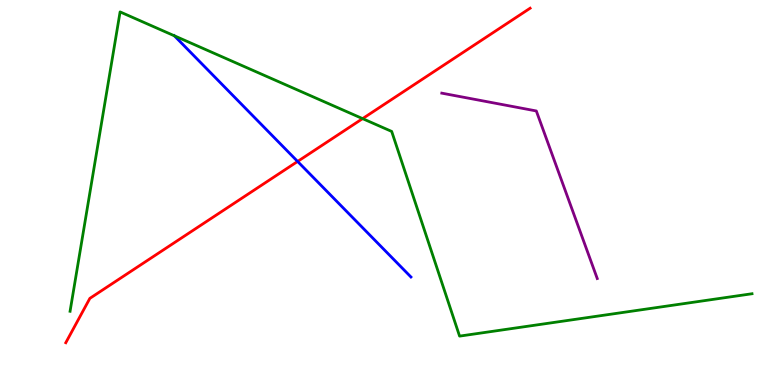[{'lines': ['blue', 'red'], 'intersections': [{'x': 3.84, 'y': 5.81}]}, {'lines': ['green', 'red'], 'intersections': [{'x': 4.68, 'y': 6.92}]}, {'lines': ['purple', 'red'], 'intersections': []}, {'lines': ['blue', 'green'], 'intersections': [{'x': 2.25, 'y': 9.07}]}, {'lines': ['blue', 'purple'], 'intersections': []}, {'lines': ['green', 'purple'], 'intersections': []}]